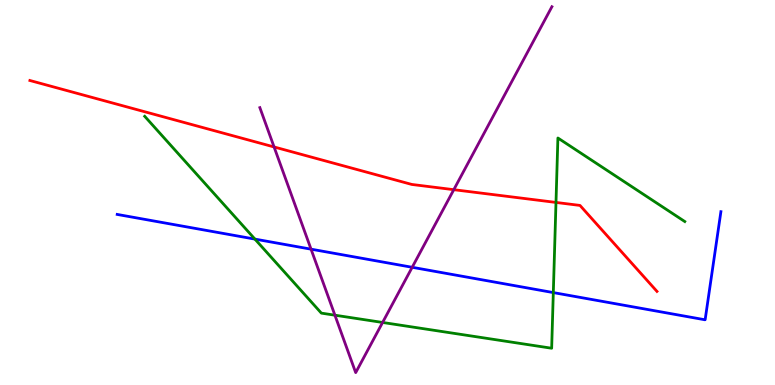[{'lines': ['blue', 'red'], 'intersections': []}, {'lines': ['green', 'red'], 'intersections': [{'x': 7.17, 'y': 4.74}]}, {'lines': ['purple', 'red'], 'intersections': [{'x': 3.54, 'y': 6.18}, {'x': 5.86, 'y': 5.07}]}, {'lines': ['blue', 'green'], 'intersections': [{'x': 3.29, 'y': 3.79}, {'x': 7.14, 'y': 2.4}]}, {'lines': ['blue', 'purple'], 'intersections': [{'x': 4.01, 'y': 3.53}, {'x': 5.32, 'y': 3.06}]}, {'lines': ['green', 'purple'], 'intersections': [{'x': 4.32, 'y': 1.81}, {'x': 4.94, 'y': 1.62}]}]